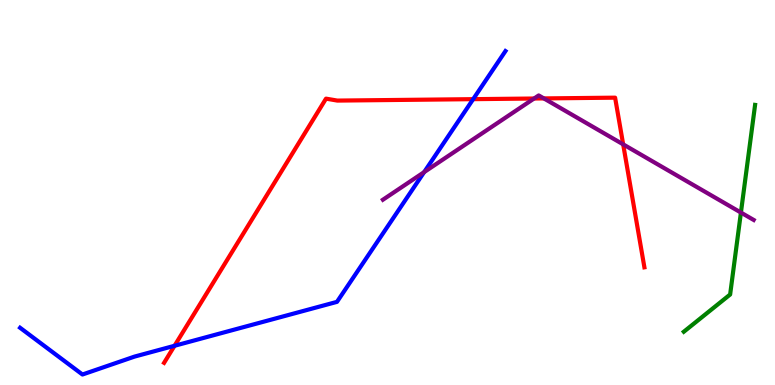[{'lines': ['blue', 'red'], 'intersections': [{'x': 2.25, 'y': 1.02}, {'x': 6.11, 'y': 7.42}]}, {'lines': ['green', 'red'], 'intersections': []}, {'lines': ['purple', 'red'], 'intersections': [{'x': 6.89, 'y': 7.44}, {'x': 7.02, 'y': 7.44}, {'x': 8.04, 'y': 6.25}]}, {'lines': ['blue', 'green'], 'intersections': []}, {'lines': ['blue', 'purple'], 'intersections': [{'x': 5.47, 'y': 5.53}]}, {'lines': ['green', 'purple'], 'intersections': [{'x': 9.56, 'y': 4.48}]}]